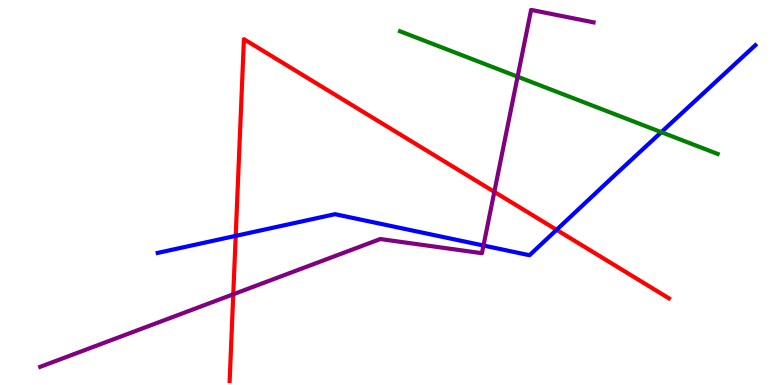[{'lines': ['blue', 'red'], 'intersections': [{'x': 3.04, 'y': 3.87}, {'x': 7.18, 'y': 4.03}]}, {'lines': ['green', 'red'], 'intersections': []}, {'lines': ['purple', 'red'], 'intersections': [{'x': 3.01, 'y': 2.36}, {'x': 6.38, 'y': 5.02}]}, {'lines': ['blue', 'green'], 'intersections': [{'x': 8.53, 'y': 6.57}]}, {'lines': ['blue', 'purple'], 'intersections': [{'x': 6.24, 'y': 3.62}]}, {'lines': ['green', 'purple'], 'intersections': [{'x': 6.68, 'y': 8.01}]}]